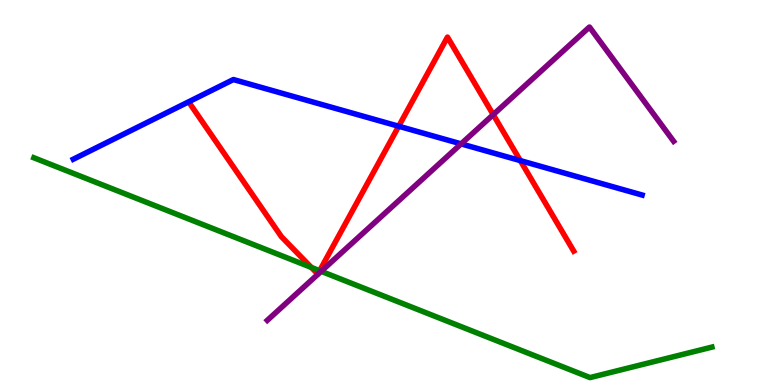[{'lines': ['blue', 'red'], 'intersections': [{'x': 5.14, 'y': 6.72}, {'x': 6.71, 'y': 5.83}]}, {'lines': ['green', 'red'], 'intersections': [{'x': 4.02, 'y': 3.05}, {'x': 4.12, 'y': 2.97}]}, {'lines': ['purple', 'red'], 'intersections': [{'x': 6.36, 'y': 7.02}]}, {'lines': ['blue', 'green'], 'intersections': []}, {'lines': ['blue', 'purple'], 'intersections': [{'x': 5.95, 'y': 6.26}]}, {'lines': ['green', 'purple'], 'intersections': [{'x': 4.14, 'y': 2.95}]}]